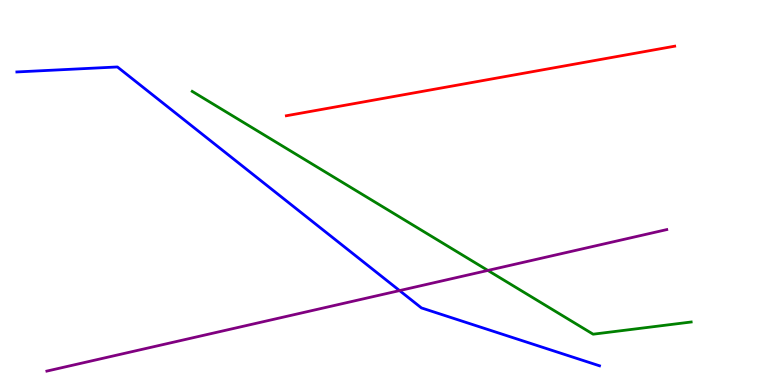[{'lines': ['blue', 'red'], 'intersections': []}, {'lines': ['green', 'red'], 'intersections': []}, {'lines': ['purple', 'red'], 'intersections': []}, {'lines': ['blue', 'green'], 'intersections': []}, {'lines': ['blue', 'purple'], 'intersections': [{'x': 5.16, 'y': 2.45}]}, {'lines': ['green', 'purple'], 'intersections': [{'x': 6.29, 'y': 2.98}]}]